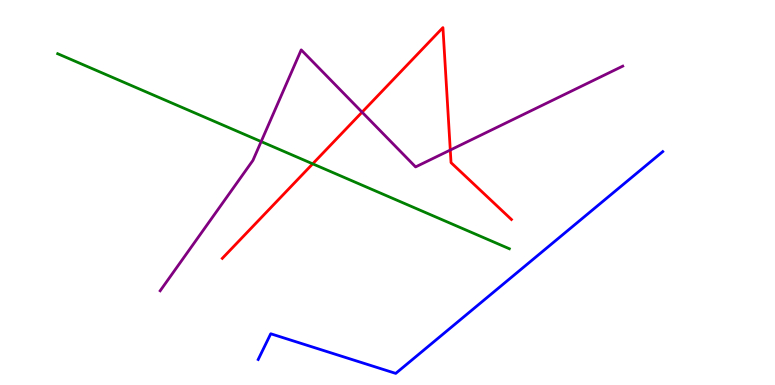[{'lines': ['blue', 'red'], 'intersections': []}, {'lines': ['green', 'red'], 'intersections': [{'x': 4.03, 'y': 5.74}]}, {'lines': ['purple', 'red'], 'intersections': [{'x': 4.67, 'y': 7.09}, {'x': 5.81, 'y': 6.1}]}, {'lines': ['blue', 'green'], 'intersections': []}, {'lines': ['blue', 'purple'], 'intersections': []}, {'lines': ['green', 'purple'], 'intersections': [{'x': 3.37, 'y': 6.32}]}]